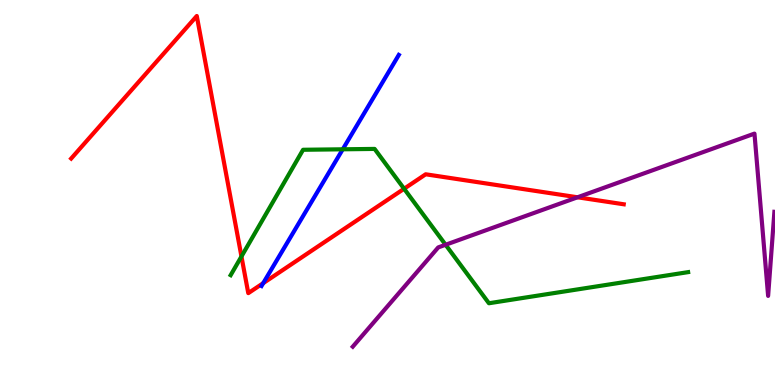[{'lines': ['blue', 'red'], 'intersections': [{'x': 3.4, 'y': 2.65}]}, {'lines': ['green', 'red'], 'intersections': [{'x': 3.12, 'y': 3.34}, {'x': 5.21, 'y': 5.1}]}, {'lines': ['purple', 'red'], 'intersections': [{'x': 7.45, 'y': 4.88}]}, {'lines': ['blue', 'green'], 'intersections': [{'x': 4.42, 'y': 6.12}]}, {'lines': ['blue', 'purple'], 'intersections': []}, {'lines': ['green', 'purple'], 'intersections': [{'x': 5.75, 'y': 3.64}]}]